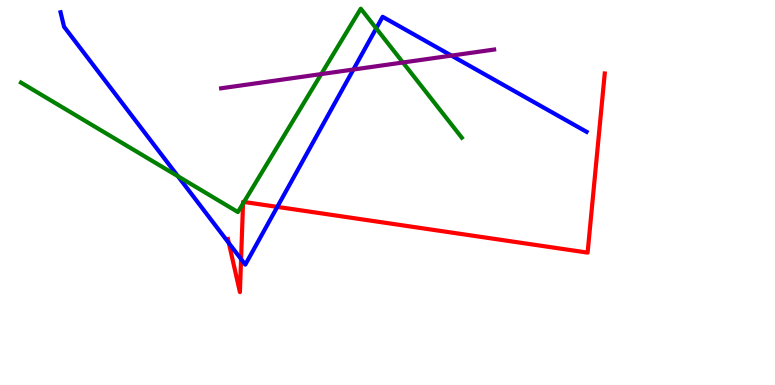[{'lines': ['blue', 'red'], 'intersections': [{'x': 2.95, 'y': 3.69}, {'x': 3.11, 'y': 3.27}, {'x': 3.58, 'y': 4.63}]}, {'lines': ['green', 'red'], 'intersections': [{'x': 3.14, 'y': 4.71}, {'x': 3.15, 'y': 4.75}]}, {'lines': ['purple', 'red'], 'intersections': []}, {'lines': ['blue', 'green'], 'intersections': [{'x': 2.3, 'y': 5.42}, {'x': 4.85, 'y': 9.26}]}, {'lines': ['blue', 'purple'], 'intersections': [{'x': 4.56, 'y': 8.19}, {'x': 5.83, 'y': 8.56}]}, {'lines': ['green', 'purple'], 'intersections': [{'x': 4.15, 'y': 8.08}, {'x': 5.2, 'y': 8.38}]}]